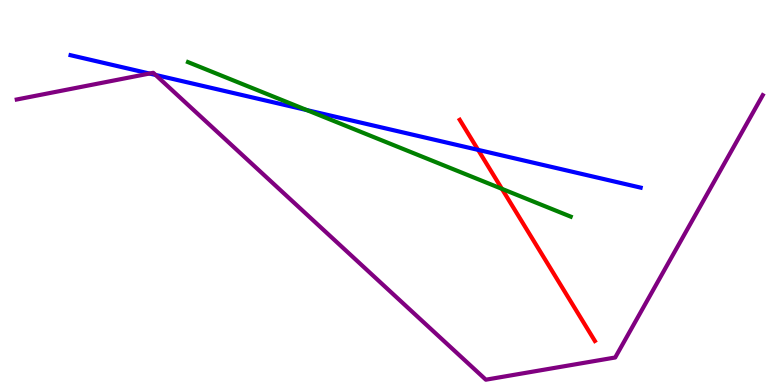[{'lines': ['blue', 'red'], 'intersections': [{'x': 6.17, 'y': 6.11}]}, {'lines': ['green', 'red'], 'intersections': [{'x': 6.48, 'y': 5.09}]}, {'lines': ['purple', 'red'], 'intersections': []}, {'lines': ['blue', 'green'], 'intersections': [{'x': 3.96, 'y': 7.14}]}, {'lines': ['blue', 'purple'], 'intersections': [{'x': 1.93, 'y': 8.09}, {'x': 2.01, 'y': 8.05}]}, {'lines': ['green', 'purple'], 'intersections': []}]